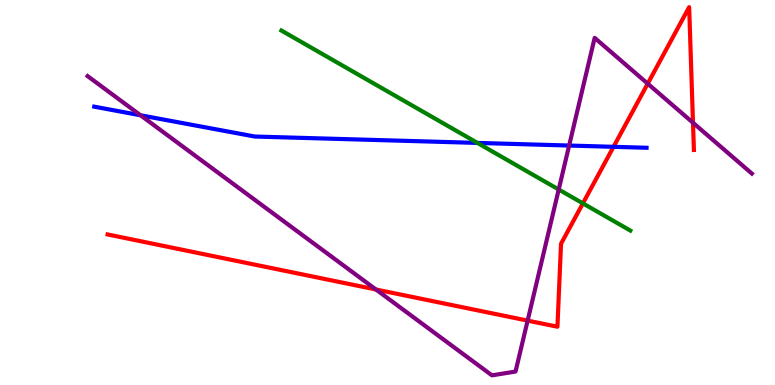[{'lines': ['blue', 'red'], 'intersections': [{'x': 7.92, 'y': 6.19}]}, {'lines': ['green', 'red'], 'intersections': [{'x': 7.52, 'y': 4.72}]}, {'lines': ['purple', 'red'], 'intersections': [{'x': 4.85, 'y': 2.48}, {'x': 6.81, 'y': 1.67}, {'x': 8.36, 'y': 7.83}, {'x': 8.94, 'y': 6.81}]}, {'lines': ['blue', 'green'], 'intersections': [{'x': 6.16, 'y': 6.29}]}, {'lines': ['blue', 'purple'], 'intersections': [{'x': 1.81, 'y': 7.01}, {'x': 7.34, 'y': 6.22}]}, {'lines': ['green', 'purple'], 'intersections': [{'x': 7.21, 'y': 5.08}]}]